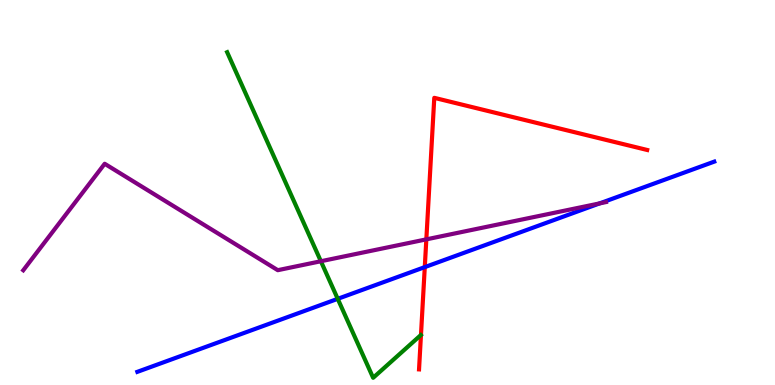[{'lines': ['blue', 'red'], 'intersections': [{'x': 5.48, 'y': 3.06}]}, {'lines': ['green', 'red'], 'intersections': []}, {'lines': ['purple', 'red'], 'intersections': [{'x': 5.5, 'y': 3.78}]}, {'lines': ['blue', 'green'], 'intersections': [{'x': 4.36, 'y': 2.24}]}, {'lines': ['blue', 'purple'], 'intersections': [{'x': 7.74, 'y': 4.72}]}, {'lines': ['green', 'purple'], 'intersections': [{'x': 4.14, 'y': 3.21}]}]